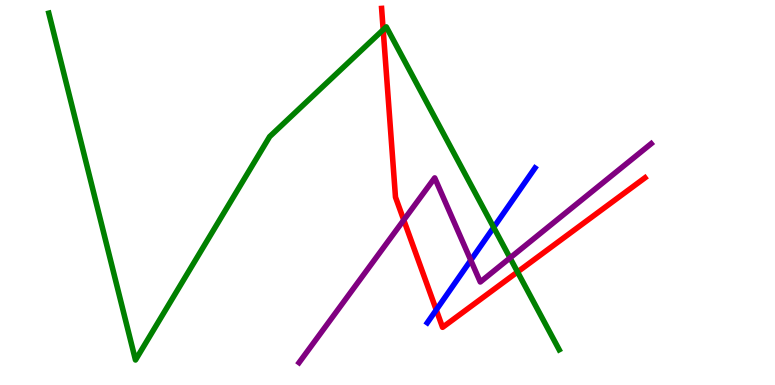[{'lines': ['blue', 'red'], 'intersections': [{'x': 5.63, 'y': 1.95}]}, {'lines': ['green', 'red'], 'intersections': [{'x': 4.94, 'y': 9.23}, {'x': 6.68, 'y': 2.94}]}, {'lines': ['purple', 'red'], 'intersections': [{'x': 5.21, 'y': 4.29}]}, {'lines': ['blue', 'green'], 'intersections': [{'x': 6.37, 'y': 4.09}]}, {'lines': ['blue', 'purple'], 'intersections': [{'x': 6.07, 'y': 3.24}]}, {'lines': ['green', 'purple'], 'intersections': [{'x': 6.58, 'y': 3.3}]}]